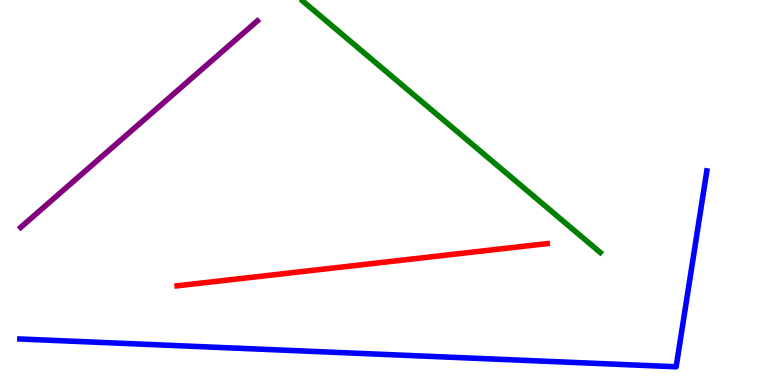[{'lines': ['blue', 'red'], 'intersections': []}, {'lines': ['green', 'red'], 'intersections': []}, {'lines': ['purple', 'red'], 'intersections': []}, {'lines': ['blue', 'green'], 'intersections': []}, {'lines': ['blue', 'purple'], 'intersections': []}, {'lines': ['green', 'purple'], 'intersections': []}]